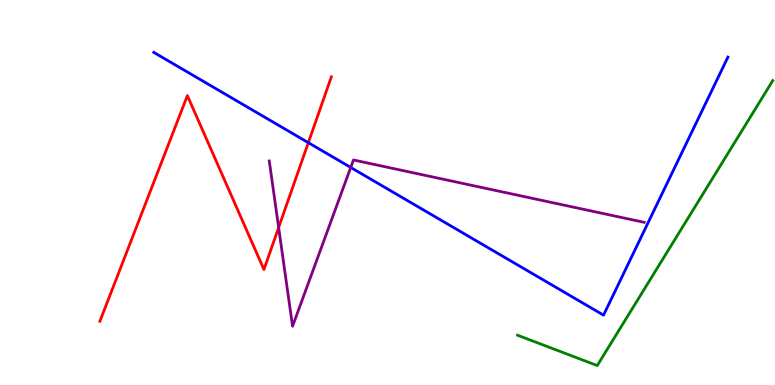[{'lines': ['blue', 'red'], 'intersections': [{'x': 3.98, 'y': 6.29}]}, {'lines': ['green', 'red'], 'intersections': []}, {'lines': ['purple', 'red'], 'intersections': [{'x': 3.6, 'y': 4.09}]}, {'lines': ['blue', 'green'], 'intersections': []}, {'lines': ['blue', 'purple'], 'intersections': [{'x': 4.53, 'y': 5.65}]}, {'lines': ['green', 'purple'], 'intersections': []}]